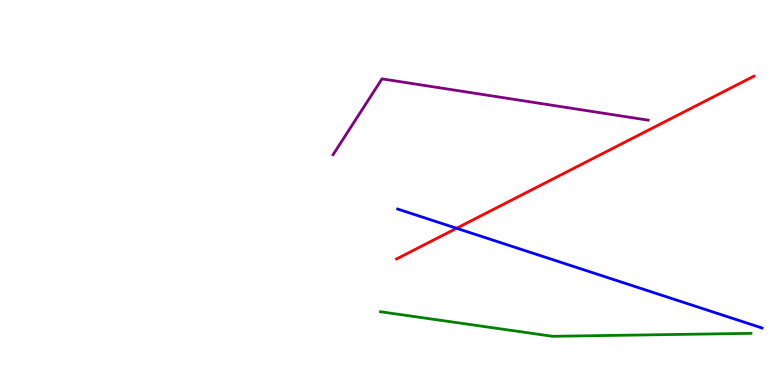[{'lines': ['blue', 'red'], 'intersections': [{'x': 5.89, 'y': 4.07}]}, {'lines': ['green', 'red'], 'intersections': []}, {'lines': ['purple', 'red'], 'intersections': []}, {'lines': ['blue', 'green'], 'intersections': []}, {'lines': ['blue', 'purple'], 'intersections': []}, {'lines': ['green', 'purple'], 'intersections': []}]